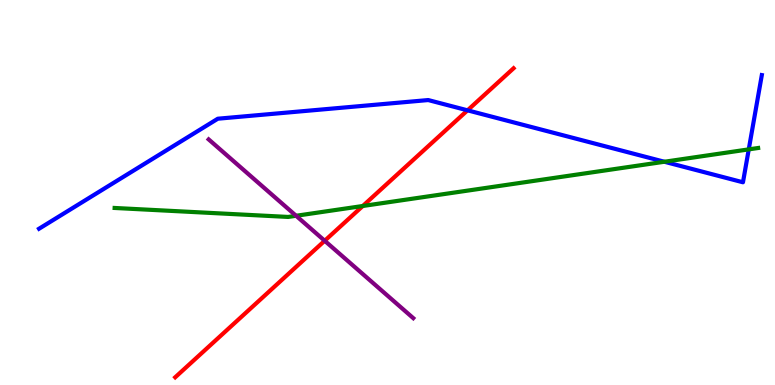[{'lines': ['blue', 'red'], 'intersections': [{'x': 6.03, 'y': 7.13}]}, {'lines': ['green', 'red'], 'intersections': [{'x': 4.68, 'y': 4.65}]}, {'lines': ['purple', 'red'], 'intersections': [{'x': 4.19, 'y': 3.75}]}, {'lines': ['blue', 'green'], 'intersections': [{'x': 8.57, 'y': 5.8}, {'x': 9.66, 'y': 6.12}]}, {'lines': ['blue', 'purple'], 'intersections': []}, {'lines': ['green', 'purple'], 'intersections': [{'x': 3.82, 'y': 4.4}]}]